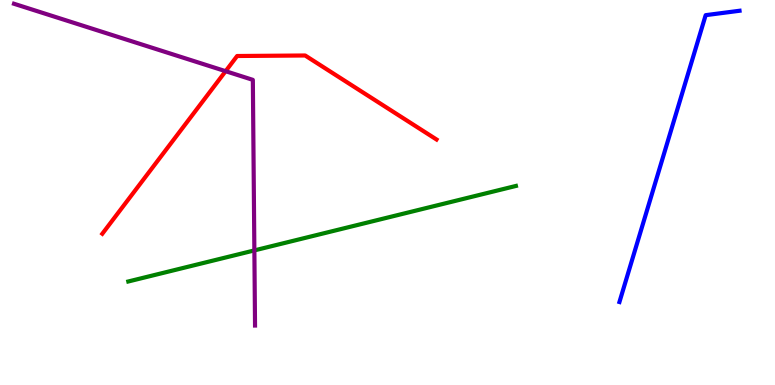[{'lines': ['blue', 'red'], 'intersections': []}, {'lines': ['green', 'red'], 'intersections': []}, {'lines': ['purple', 'red'], 'intersections': [{'x': 2.91, 'y': 8.15}]}, {'lines': ['blue', 'green'], 'intersections': []}, {'lines': ['blue', 'purple'], 'intersections': []}, {'lines': ['green', 'purple'], 'intersections': [{'x': 3.28, 'y': 3.5}]}]